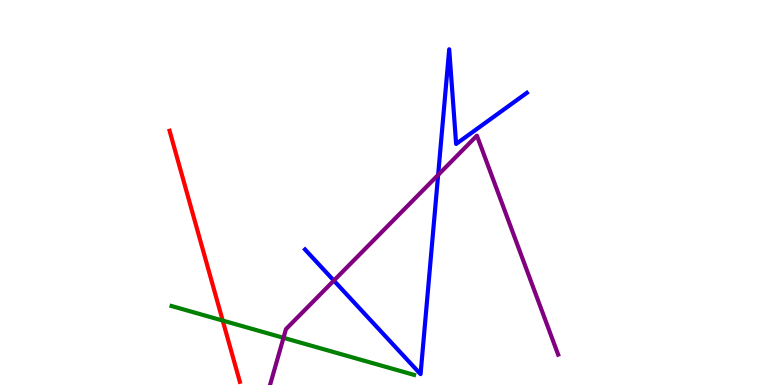[{'lines': ['blue', 'red'], 'intersections': []}, {'lines': ['green', 'red'], 'intersections': [{'x': 2.87, 'y': 1.67}]}, {'lines': ['purple', 'red'], 'intersections': []}, {'lines': ['blue', 'green'], 'intersections': []}, {'lines': ['blue', 'purple'], 'intersections': [{'x': 4.31, 'y': 2.71}, {'x': 5.65, 'y': 5.46}]}, {'lines': ['green', 'purple'], 'intersections': [{'x': 3.66, 'y': 1.23}]}]